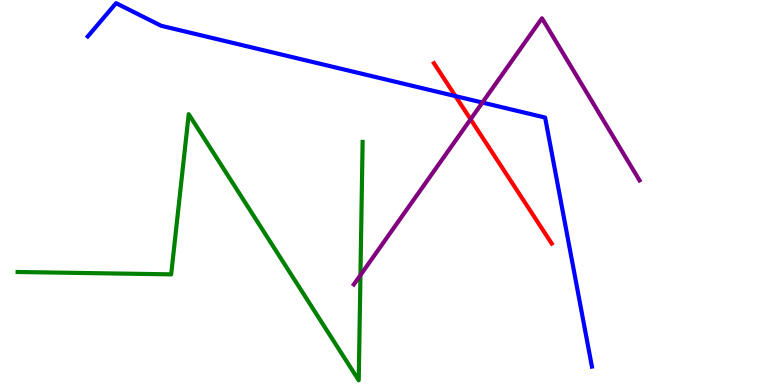[{'lines': ['blue', 'red'], 'intersections': [{'x': 5.88, 'y': 7.5}]}, {'lines': ['green', 'red'], 'intersections': []}, {'lines': ['purple', 'red'], 'intersections': [{'x': 6.07, 'y': 6.9}]}, {'lines': ['blue', 'green'], 'intersections': []}, {'lines': ['blue', 'purple'], 'intersections': [{'x': 6.22, 'y': 7.34}]}, {'lines': ['green', 'purple'], 'intersections': [{'x': 4.65, 'y': 2.85}]}]